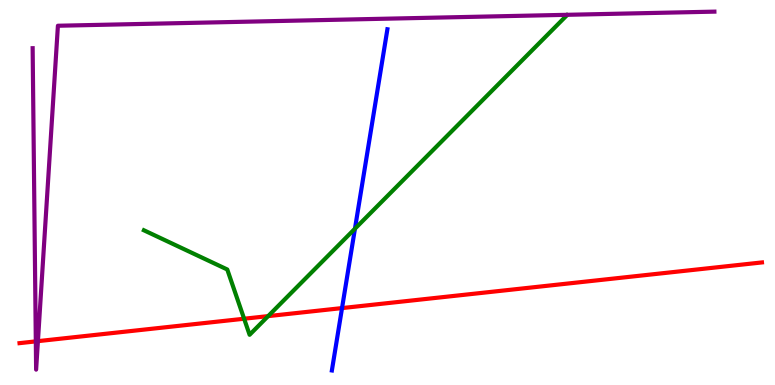[{'lines': ['blue', 'red'], 'intersections': [{'x': 4.41, 'y': 2.0}]}, {'lines': ['green', 'red'], 'intersections': [{'x': 3.15, 'y': 1.72}, {'x': 3.46, 'y': 1.79}]}, {'lines': ['purple', 'red'], 'intersections': [{'x': 0.462, 'y': 1.13}, {'x': 0.489, 'y': 1.14}]}, {'lines': ['blue', 'green'], 'intersections': [{'x': 4.58, 'y': 4.06}]}, {'lines': ['blue', 'purple'], 'intersections': []}, {'lines': ['green', 'purple'], 'intersections': []}]